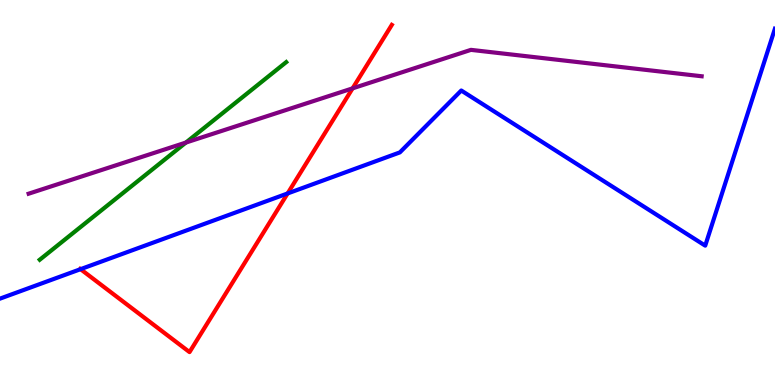[{'lines': ['blue', 'red'], 'intersections': [{'x': 1.04, 'y': 3.01}, {'x': 3.71, 'y': 4.98}]}, {'lines': ['green', 'red'], 'intersections': []}, {'lines': ['purple', 'red'], 'intersections': [{'x': 4.55, 'y': 7.71}]}, {'lines': ['blue', 'green'], 'intersections': []}, {'lines': ['blue', 'purple'], 'intersections': []}, {'lines': ['green', 'purple'], 'intersections': [{'x': 2.4, 'y': 6.3}]}]